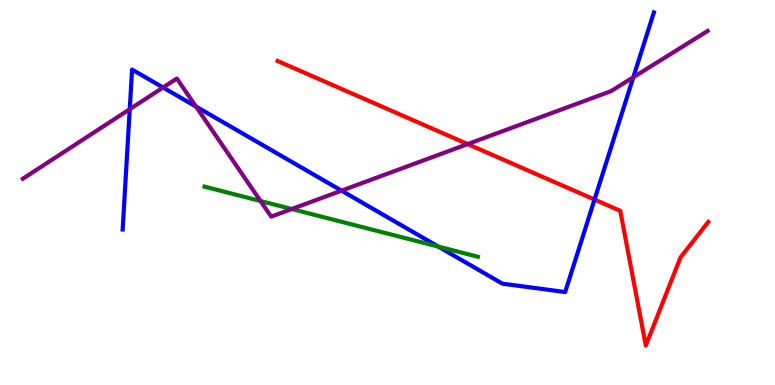[{'lines': ['blue', 'red'], 'intersections': [{'x': 7.67, 'y': 4.82}]}, {'lines': ['green', 'red'], 'intersections': []}, {'lines': ['purple', 'red'], 'intersections': [{'x': 6.03, 'y': 6.26}]}, {'lines': ['blue', 'green'], 'intersections': [{'x': 5.66, 'y': 3.59}]}, {'lines': ['blue', 'purple'], 'intersections': [{'x': 1.67, 'y': 7.16}, {'x': 2.1, 'y': 7.73}, {'x': 2.53, 'y': 7.23}, {'x': 4.41, 'y': 5.05}, {'x': 8.17, 'y': 7.99}]}, {'lines': ['green', 'purple'], 'intersections': [{'x': 3.36, 'y': 4.78}, {'x': 3.76, 'y': 4.57}]}]